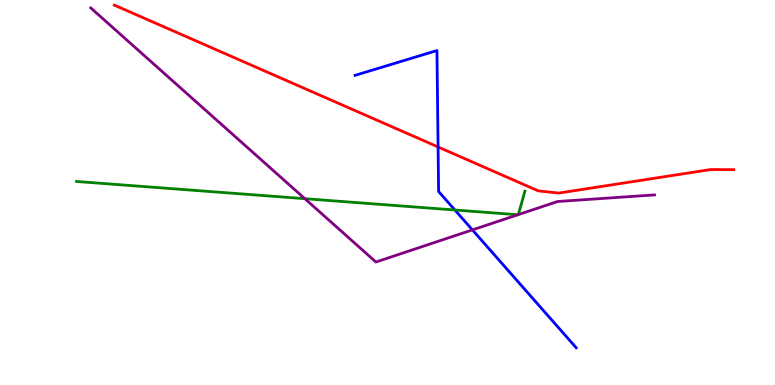[{'lines': ['blue', 'red'], 'intersections': [{'x': 5.65, 'y': 6.18}]}, {'lines': ['green', 'red'], 'intersections': []}, {'lines': ['purple', 'red'], 'intersections': []}, {'lines': ['blue', 'green'], 'intersections': [{'x': 5.87, 'y': 4.55}]}, {'lines': ['blue', 'purple'], 'intersections': [{'x': 6.1, 'y': 4.03}]}, {'lines': ['green', 'purple'], 'intersections': [{'x': 3.93, 'y': 4.84}, {'x': 6.68, 'y': 4.42}, {'x': 6.69, 'y': 4.43}]}]